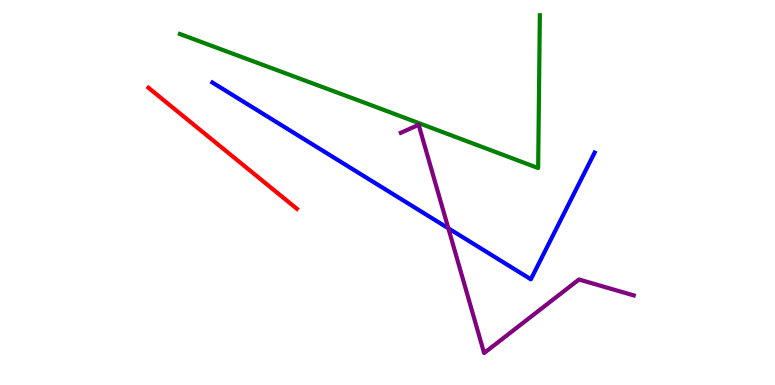[{'lines': ['blue', 'red'], 'intersections': []}, {'lines': ['green', 'red'], 'intersections': []}, {'lines': ['purple', 'red'], 'intersections': []}, {'lines': ['blue', 'green'], 'intersections': []}, {'lines': ['blue', 'purple'], 'intersections': [{'x': 5.78, 'y': 4.07}]}, {'lines': ['green', 'purple'], 'intersections': []}]